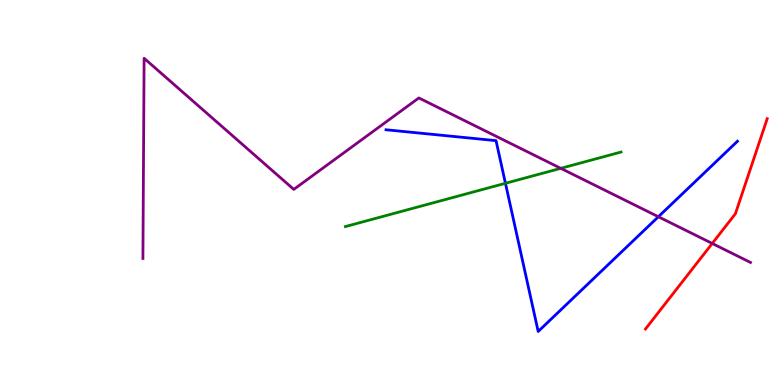[{'lines': ['blue', 'red'], 'intersections': []}, {'lines': ['green', 'red'], 'intersections': []}, {'lines': ['purple', 'red'], 'intersections': [{'x': 9.19, 'y': 3.68}]}, {'lines': ['blue', 'green'], 'intersections': [{'x': 6.52, 'y': 5.24}]}, {'lines': ['blue', 'purple'], 'intersections': [{'x': 8.5, 'y': 4.37}]}, {'lines': ['green', 'purple'], 'intersections': [{'x': 7.24, 'y': 5.63}]}]